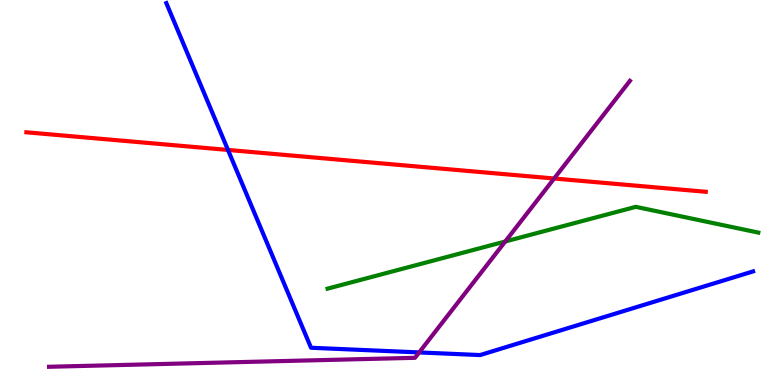[{'lines': ['blue', 'red'], 'intersections': [{'x': 2.94, 'y': 6.11}]}, {'lines': ['green', 'red'], 'intersections': []}, {'lines': ['purple', 'red'], 'intersections': [{'x': 7.15, 'y': 5.36}]}, {'lines': ['blue', 'green'], 'intersections': []}, {'lines': ['blue', 'purple'], 'intersections': [{'x': 5.41, 'y': 0.846}]}, {'lines': ['green', 'purple'], 'intersections': [{'x': 6.52, 'y': 3.73}]}]